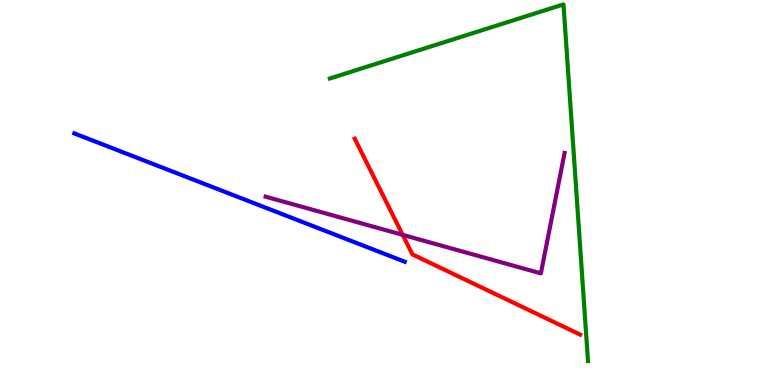[{'lines': ['blue', 'red'], 'intersections': []}, {'lines': ['green', 'red'], 'intersections': []}, {'lines': ['purple', 'red'], 'intersections': [{'x': 5.2, 'y': 3.9}]}, {'lines': ['blue', 'green'], 'intersections': []}, {'lines': ['blue', 'purple'], 'intersections': []}, {'lines': ['green', 'purple'], 'intersections': []}]